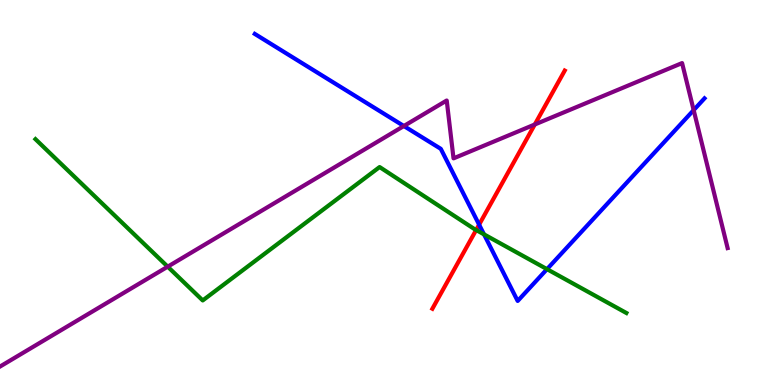[{'lines': ['blue', 'red'], 'intersections': [{'x': 6.18, 'y': 4.16}]}, {'lines': ['green', 'red'], 'intersections': [{'x': 6.14, 'y': 4.03}]}, {'lines': ['purple', 'red'], 'intersections': [{'x': 6.9, 'y': 6.77}]}, {'lines': ['blue', 'green'], 'intersections': [{'x': 6.25, 'y': 3.91}, {'x': 7.06, 'y': 3.01}]}, {'lines': ['blue', 'purple'], 'intersections': [{'x': 5.21, 'y': 6.73}, {'x': 8.95, 'y': 7.14}]}, {'lines': ['green', 'purple'], 'intersections': [{'x': 2.16, 'y': 3.07}]}]